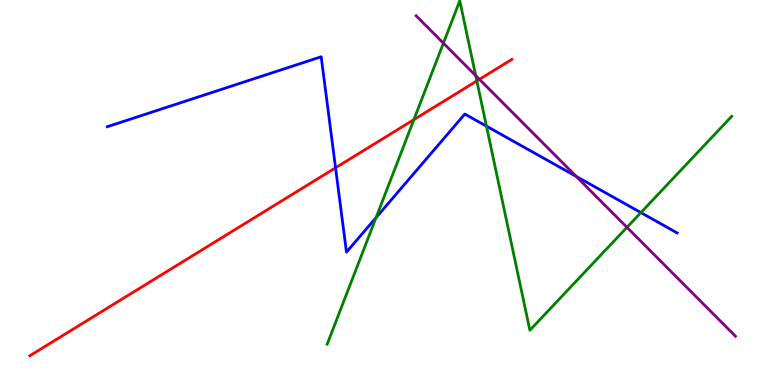[{'lines': ['blue', 'red'], 'intersections': [{'x': 4.33, 'y': 5.64}]}, {'lines': ['green', 'red'], 'intersections': [{'x': 5.34, 'y': 6.89}, {'x': 6.15, 'y': 7.9}]}, {'lines': ['purple', 'red'], 'intersections': [{'x': 6.19, 'y': 7.94}]}, {'lines': ['blue', 'green'], 'intersections': [{'x': 4.85, 'y': 4.35}, {'x': 6.28, 'y': 6.72}, {'x': 8.27, 'y': 4.48}]}, {'lines': ['blue', 'purple'], 'intersections': [{'x': 7.43, 'y': 5.42}]}, {'lines': ['green', 'purple'], 'intersections': [{'x': 5.72, 'y': 8.88}, {'x': 6.14, 'y': 8.04}, {'x': 8.09, 'y': 4.09}]}]